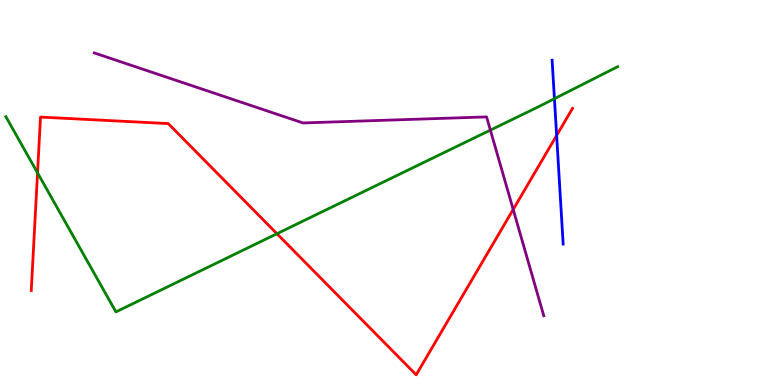[{'lines': ['blue', 'red'], 'intersections': [{'x': 7.18, 'y': 6.48}]}, {'lines': ['green', 'red'], 'intersections': [{'x': 0.484, 'y': 5.51}, {'x': 3.57, 'y': 3.93}]}, {'lines': ['purple', 'red'], 'intersections': [{'x': 6.62, 'y': 4.56}]}, {'lines': ['blue', 'green'], 'intersections': [{'x': 7.15, 'y': 7.44}]}, {'lines': ['blue', 'purple'], 'intersections': []}, {'lines': ['green', 'purple'], 'intersections': [{'x': 6.33, 'y': 6.62}]}]